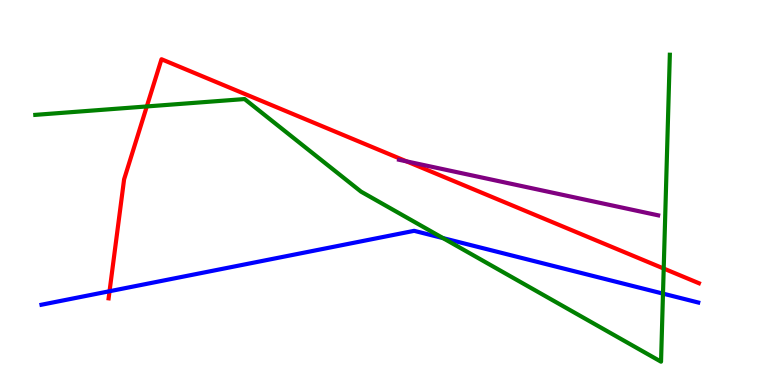[{'lines': ['blue', 'red'], 'intersections': [{'x': 1.41, 'y': 2.44}]}, {'lines': ['green', 'red'], 'intersections': [{'x': 1.89, 'y': 7.24}, {'x': 8.56, 'y': 3.02}]}, {'lines': ['purple', 'red'], 'intersections': [{'x': 5.25, 'y': 5.81}]}, {'lines': ['blue', 'green'], 'intersections': [{'x': 5.72, 'y': 3.82}, {'x': 8.55, 'y': 2.37}]}, {'lines': ['blue', 'purple'], 'intersections': []}, {'lines': ['green', 'purple'], 'intersections': []}]